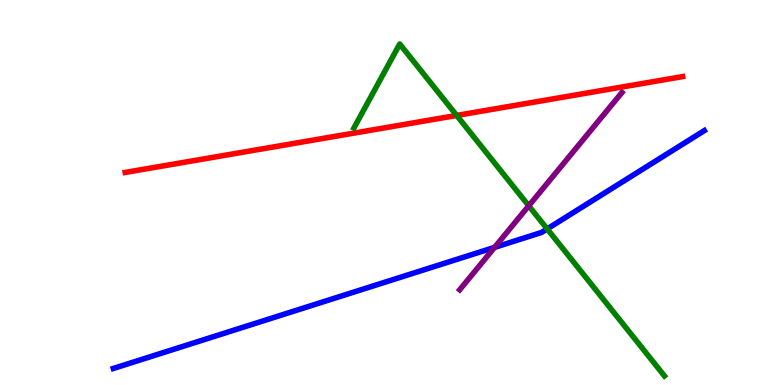[{'lines': ['blue', 'red'], 'intersections': []}, {'lines': ['green', 'red'], 'intersections': [{'x': 5.89, 'y': 7.0}]}, {'lines': ['purple', 'red'], 'intersections': []}, {'lines': ['blue', 'green'], 'intersections': [{'x': 7.06, 'y': 4.05}]}, {'lines': ['blue', 'purple'], 'intersections': [{'x': 6.38, 'y': 3.57}]}, {'lines': ['green', 'purple'], 'intersections': [{'x': 6.82, 'y': 4.65}]}]